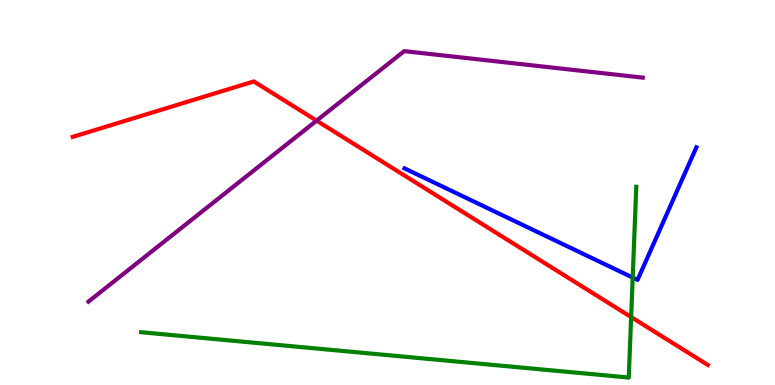[{'lines': ['blue', 'red'], 'intersections': []}, {'lines': ['green', 'red'], 'intersections': [{'x': 8.14, 'y': 1.76}]}, {'lines': ['purple', 'red'], 'intersections': [{'x': 4.09, 'y': 6.87}]}, {'lines': ['blue', 'green'], 'intersections': [{'x': 8.16, 'y': 2.79}]}, {'lines': ['blue', 'purple'], 'intersections': []}, {'lines': ['green', 'purple'], 'intersections': []}]